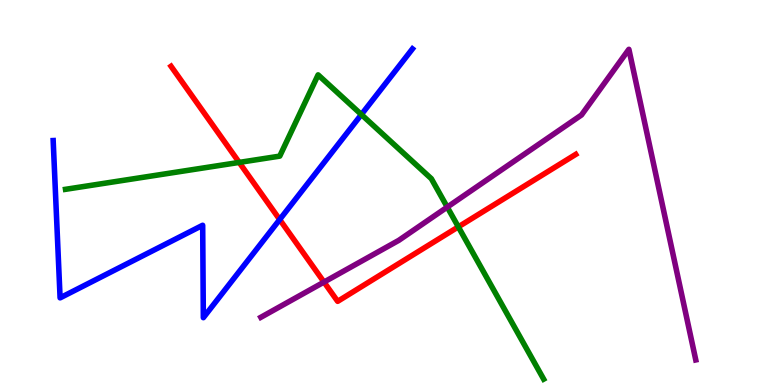[{'lines': ['blue', 'red'], 'intersections': [{'x': 3.61, 'y': 4.3}]}, {'lines': ['green', 'red'], 'intersections': [{'x': 3.09, 'y': 5.78}, {'x': 5.91, 'y': 4.11}]}, {'lines': ['purple', 'red'], 'intersections': [{'x': 4.18, 'y': 2.67}]}, {'lines': ['blue', 'green'], 'intersections': [{'x': 4.66, 'y': 7.03}]}, {'lines': ['blue', 'purple'], 'intersections': []}, {'lines': ['green', 'purple'], 'intersections': [{'x': 5.77, 'y': 4.62}]}]